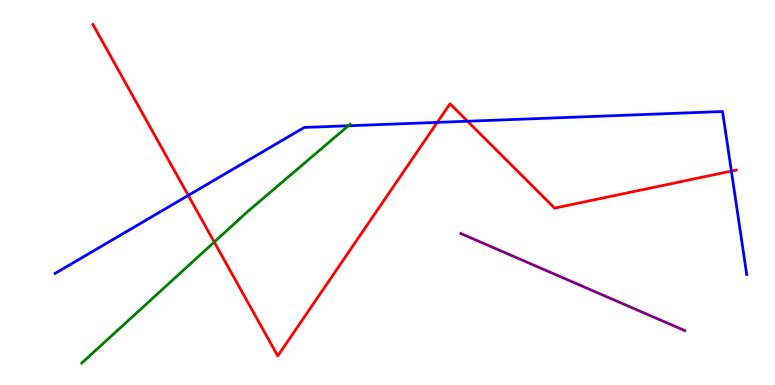[{'lines': ['blue', 'red'], 'intersections': [{'x': 2.43, 'y': 4.92}, {'x': 5.64, 'y': 6.82}, {'x': 6.03, 'y': 6.85}, {'x': 9.44, 'y': 5.56}]}, {'lines': ['green', 'red'], 'intersections': [{'x': 2.76, 'y': 3.71}]}, {'lines': ['purple', 'red'], 'intersections': []}, {'lines': ['blue', 'green'], 'intersections': [{'x': 4.49, 'y': 6.73}]}, {'lines': ['blue', 'purple'], 'intersections': []}, {'lines': ['green', 'purple'], 'intersections': []}]